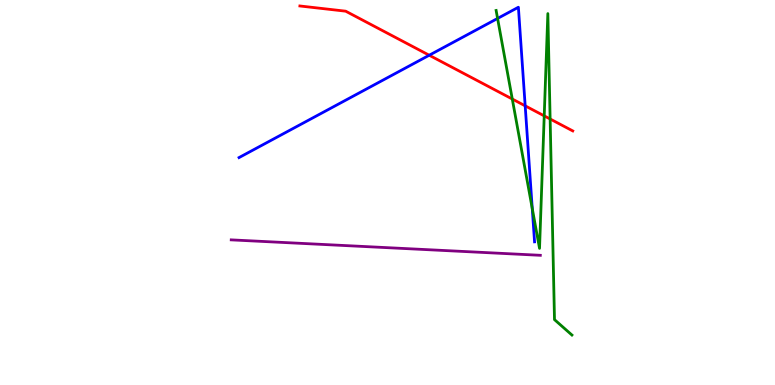[{'lines': ['blue', 'red'], 'intersections': [{'x': 5.54, 'y': 8.57}, {'x': 6.78, 'y': 7.25}]}, {'lines': ['green', 'red'], 'intersections': [{'x': 6.61, 'y': 7.43}, {'x': 7.02, 'y': 6.99}, {'x': 7.1, 'y': 6.91}]}, {'lines': ['purple', 'red'], 'intersections': []}, {'lines': ['blue', 'green'], 'intersections': [{'x': 6.42, 'y': 9.52}, {'x': 6.87, 'y': 4.58}]}, {'lines': ['blue', 'purple'], 'intersections': []}, {'lines': ['green', 'purple'], 'intersections': []}]